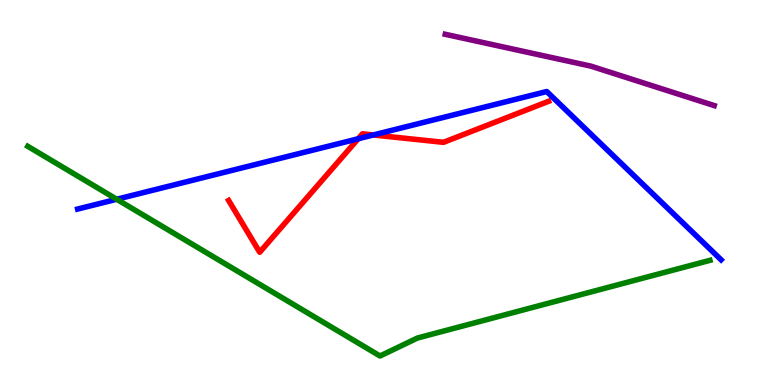[{'lines': ['blue', 'red'], 'intersections': [{'x': 4.62, 'y': 6.4}, {'x': 4.82, 'y': 6.49}]}, {'lines': ['green', 'red'], 'intersections': []}, {'lines': ['purple', 'red'], 'intersections': []}, {'lines': ['blue', 'green'], 'intersections': [{'x': 1.51, 'y': 4.82}]}, {'lines': ['blue', 'purple'], 'intersections': []}, {'lines': ['green', 'purple'], 'intersections': []}]